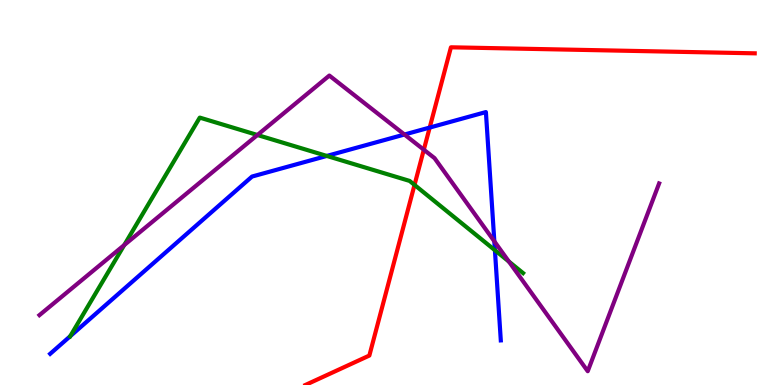[{'lines': ['blue', 'red'], 'intersections': [{'x': 5.54, 'y': 6.69}]}, {'lines': ['green', 'red'], 'intersections': [{'x': 5.35, 'y': 5.2}]}, {'lines': ['purple', 'red'], 'intersections': [{'x': 5.47, 'y': 6.11}]}, {'lines': ['blue', 'green'], 'intersections': [{'x': 0.906, 'y': 1.27}, {'x': 4.22, 'y': 5.95}, {'x': 6.39, 'y': 3.5}]}, {'lines': ['blue', 'purple'], 'intersections': [{'x': 5.22, 'y': 6.51}, {'x': 6.38, 'y': 3.73}]}, {'lines': ['green', 'purple'], 'intersections': [{'x': 1.6, 'y': 3.64}, {'x': 3.32, 'y': 6.49}, {'x': 6.57, 'y': 3.21}]}]